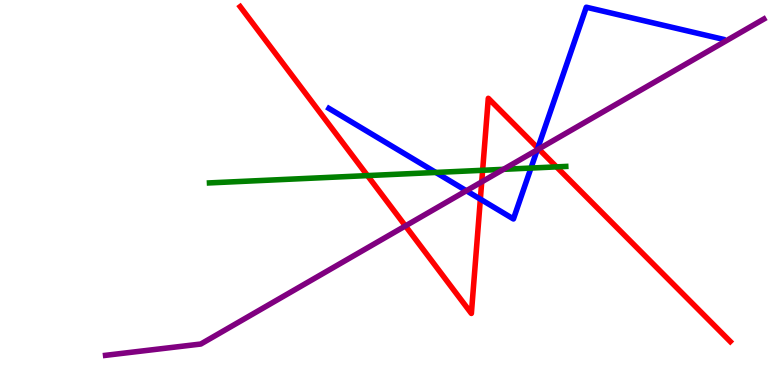[{'lines': ['blue', 'red'], 'intersections': [{'x': 6.2, 'y': 4.83}, {'x': 6.94, 'y': 6.15}]}, {'lines': ['green', 'red'], 'intersections': [{'x': 4.74, 'y': 5.44}, {'x': 6.23, 'y': 5.58}, {'x': 7.18, 'y': 5.67}]}, {'lines': ['purple', 'red'], 'intersections': [{'x': 5.23, 'y': 4.13}, {'x': 6.22, 'y': 5.28}, {'x': 6.95, 'y': 6.13}]}, {'lines': ['blue', 'green'], 'intersections': [{'x': 5.62, 'y': 5.52}, {'x': 6.85, 'y': 5.63}]}, {'lines': ['blue', 'purple'], 'intersections': [{'x': 6.02, 'y': 5.05}, {'x': 6.93, 'y': 6.11}]}, {'lines': ['green', 'purple'], 'intersections': [{'x': 6.5, 'y': 5.6}]}]